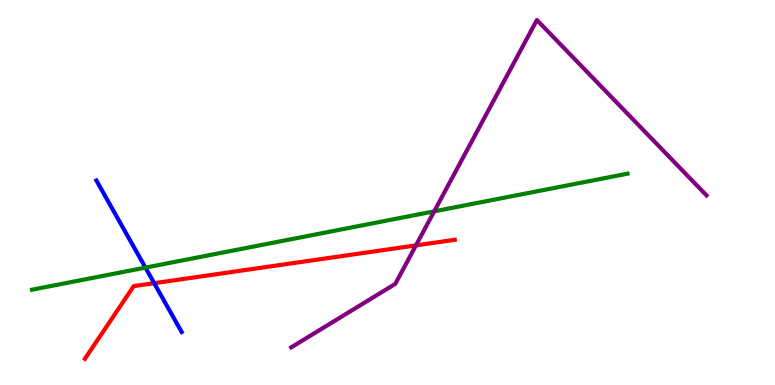[{'lines': ['blue', 'red'], 'intersections': [{'x': 1.99, 'y': 2.64}]}, {'lines': ['green', 'red'], 'intersections': []}, {'lines': ['purple', 'red'], 'intersections': [{'x': 5.37, 'y': 3.63}]}, {'lines': ['blue', 'green'], 'intersections': [{'x': 1.88, 'y': 3.05}]}, {'lines': ['blue', 'purple'], 'intersections': []}, {'lines': ['green', 'purple'], 'intersections': [{'x': 5.6, 'y': 4.51}]}]